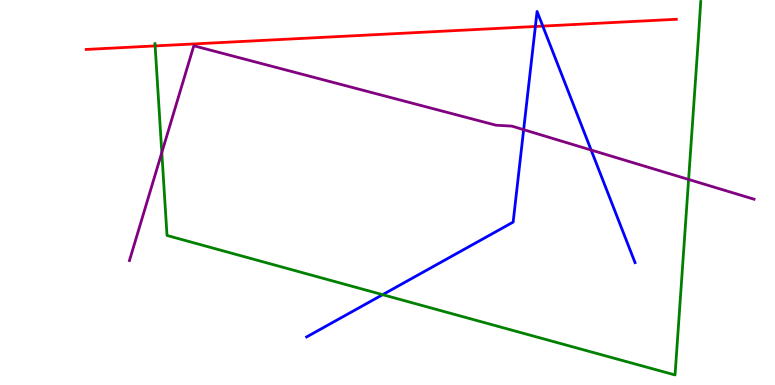[{'lines': ['blue', 'red'], 'intersections': [{'x': 6.91, 'y': 9.31}, {'x': 7.0, 'y': 9.32}]}, {'lines': ['green', 'red'], 'intersections': [{'x': 2.0, 'y': 8.81}]}, {'lines': ['purple', 'red'], 'intersections': []}, {'lines': ['blue', 'green'], 'intersections': [{'x': 4.94, 'y': 2.35}]}, {'lines': ['blue', 'purple'], 'intersections': [{'x': 6.76, 'y': 6.63}, {'x': 7.63, 'y': 6.1}]}, {'lines': ['green', 'purple'], 'intersections': [{'x': 2.09, 'y': 6.04}, {'x': 8.89, 'y': 5.34}]}]